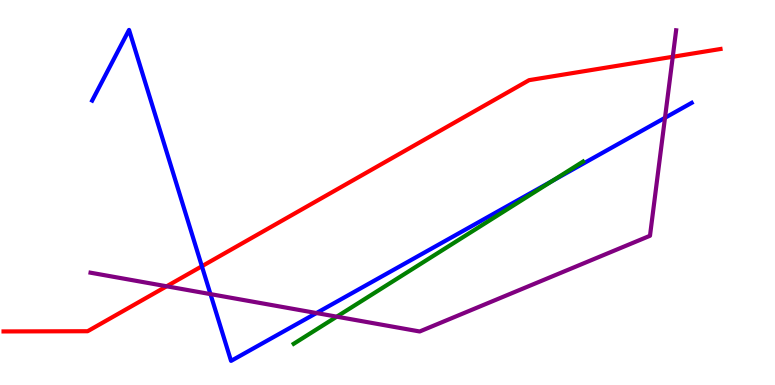[{'lines': ['blue', 'red'], 'intersections': [{'x': 2.6, 'y': 3.08}]}, {'lines': ['green', 'red'], 'intersections': []}, {'lines': ['purple', 'red'], 'intersections': [{'x': 2.15, 'y': 2.56}, {'x': 8.68, 'y': 8.53}]}, {'lines': ['blue', 'green'], 'intersections': [{'x': 7.13, 'y': 5.3}]}, {'lines': ['blue', 'purple'], 'intersections': [{'x': 2.72, 'y': 2.36}, {'x': 4.08, 'y': 1.87}, {'x': 8.58, 'y': 6.94}]}, {'lines': ['green', 'purple'], 'intersections': [{'x': 4.35, 'y': 1.77}]}]